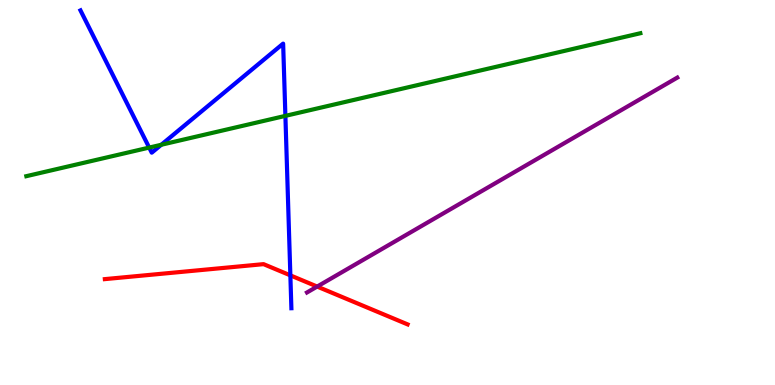[{'lines': ['blue', 'red'], 'intersections': [{'x': 3.75, 'y': 2.85}]}, {'lines': ['green', 'red'], 'intersections': []}, {'lines': ['purple', 'red'], 'intersections': [{'x': 4.09, 'y': 2.56}]}, {'lines': ['blue', 'green'], 'intersections': [{'x': 1.92, 'y': 6.17}, {'x': 2.08, 'y': 6.24}, {'x': 3.68, 'y': 6.99}]}, {'lines': ['blue', 'purple'], 'intersections': []}, {'lines': ['green', 'purple'], 'intersections': []}]